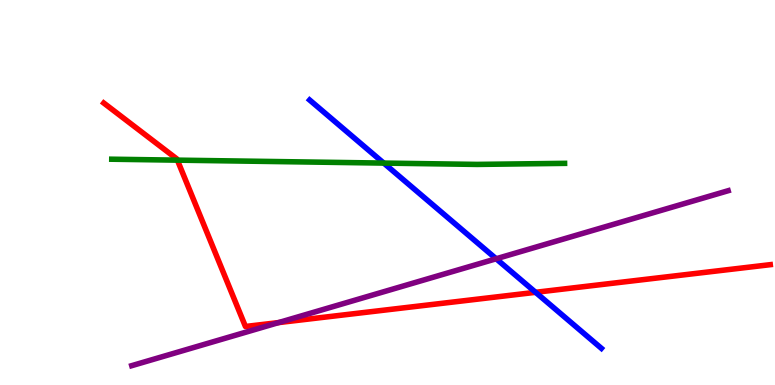[{'lines': ['blue', 'red'], 'intersections': [{'x': 6.91, 'y': 2.41}]}, {'lines': ['green', 'red'], 'intersections': [{'x': 2.29, 'y': 5.84}]}, {'lines': ['purple', 'red'], 'intersections': [{'x': 3.59, 'y': 1.62}]}, {'lines': ['blue', 'green'], 'intersections': [{'x': 4.95, 'y': 5.76}]}, {'lines': ['blue', 'purple'], 'intersections': [{'x': 6.4, 'y': 3.28}]}, {'lines': ['green', 'purple'], 'intersections': []}]